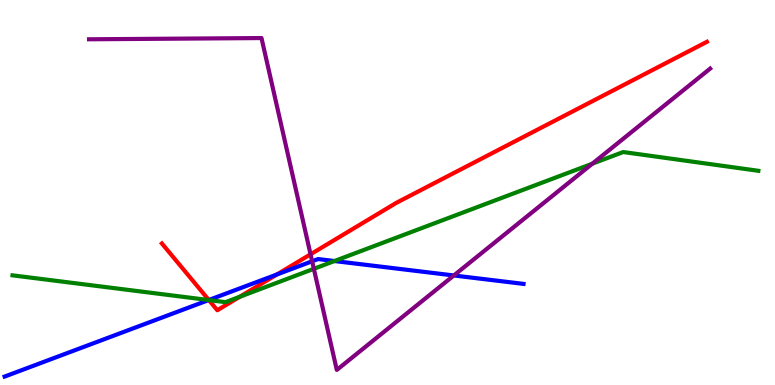[{'lines': ['blue', 'red'], 'intersections': [{'x': 2.69, 'y': 2.21}, {'x': 3.57, 'y': 2.87}]}, {'lines': ['green', 'red'], 'intersections': [{'x': 2.7, 'y': 2.21}, {'x': 3.09, 'y': 2.29}]}, {'lines': ['purple', 'red'], 'intersections': [{'x': 4.01, 'y': 3.39}]}, {'lines': ['blue', 'green'], 'intersections': [{'x': 2.69, 'y': 2.21}, {'x': 4.32, 'y': 3.22}]}, {'lines': ['blue', 'purple'], 'intersections': [{'x': 4.03, 'y': 3.21}, {'x': 5.86, 'y': 2.84}]}, {'lines': ['green', 'purple'], 'intersections': [{'x': 4.05, 'y': 3.02}, {'x': 7.64, 'y': 5.75}]}]